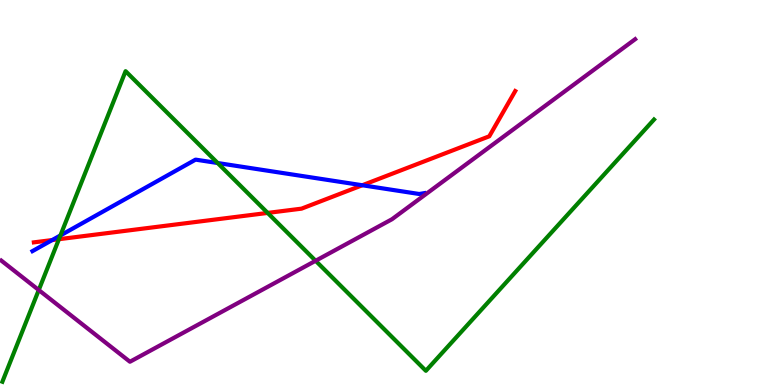[{'lines': ['blue', 'red'], 'intersections': [{'x': 0.674, 'y': 3.76}, {'x': 4.67, 'y': 5.19}]}, {'lines': ['green', 'red'], 'intersections': [{'x': 0.76, 'y': 3.79}, {'x': 3.45, 'y': 4.47}]}, {'lines': ['purple', 'red'], 'intersections': []}, {'lines': ['blue', 'green'], 'intersections': [{'x': 0.78, 'y': 3.88}, {'x': 2.81, 'y': 5.77}]}, {'lines': ['blue', 'purple'], 'intersections': []}, {'lines': ['green', 'purple'], 'intersections': [{'x': 0.5, 'y': 2.47}, {'x': 4.07, 'y': 3.23}]}]